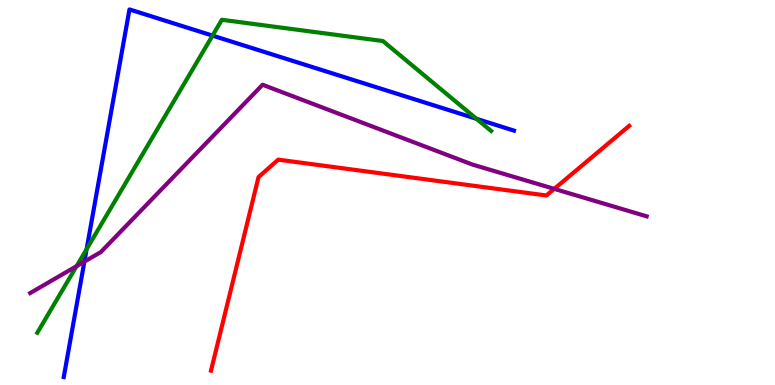[{'lines': ['blue', 'red'], 'intersections': []}, {'lines': ['green', 'red'], 'intersections': []}, {'lines': ['purple', 'red'], 'intersections': [{'x': 7.15, 'y': 5.09}]}, {'lines': ['blue', 'green'], 'intersections': [{'x': 1.12, 'y': 3.53}, {'x': 2.74, 'y': 9.08}, {'x': 6.15, 'y': 6.91}]}, {'lines': ['blue', 'purple'], 'intersections': [{'x': 1.09, 'y': 3.2}]}, {'lines': ['green', 'purple'], 'intersections': [{'x': 0.988, 'y': 3.09}]}]